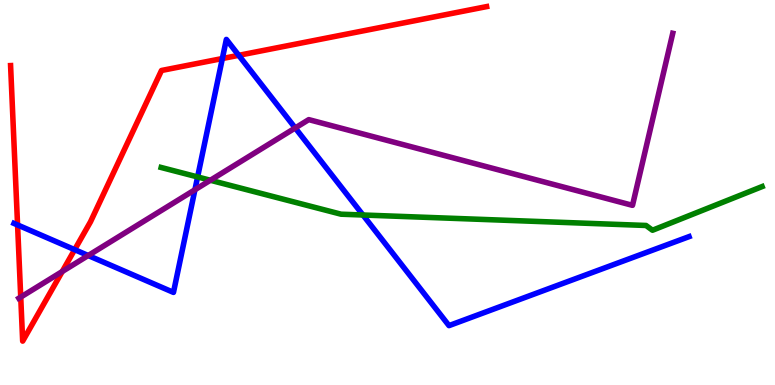[{'lines': ['blue', 'red'], 'intersections': [{'x': 0.227, 'y': 4.16}, {'x': 0.963, 'y': 3.52}, {'x': 2.87, 'y': 8.48}, {'x': 3.08, 'y': 8.56}]}, {'lines': ['green', 'red'], 'intersections': []}, {'lines': ['purple', 'red'], 'intersections': [{'x': 0.268, 'y': 2.28}, {'x': 0.803, 'y': 2.95}]}, {'lines': ['blue', 'green'], 'intersections': [{'x': 2.55, 'y': 5.4}, {'x': 4.68, 'y': 4.42}]}, {'lines': ['blue', 'purple'], 'intersections': [{'x': 1.14, 'y': 3.36}, {'x': 2.52, 'y': 5.07}, {'x': 3.81, 'y': 6.68}]}, {'lines': ['green', 'purple'], 'intersections': [{'x': 2.71, 'y': 5.32}]}]